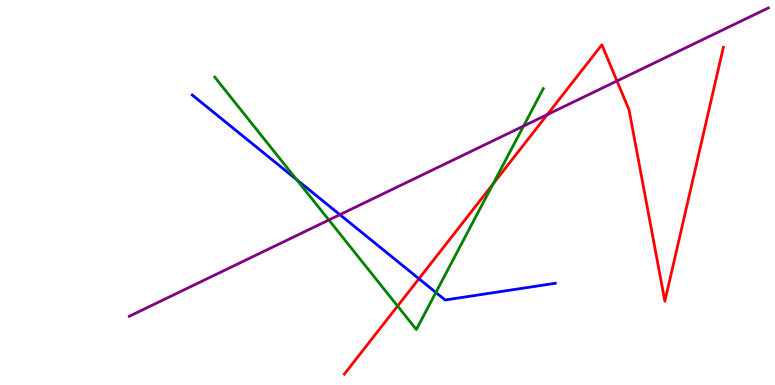[{'lines': ['blue', 'red'], 'intersections': [{'x': 5.41, 'y': 2.76}]}, {'lines': ['green', 'red'], 'intersections': [{'x': 5.13, 'y': 2.05}, {'x': 6.36, 'y': 5.22}]}, {'lines': ['purple', 'red'], 'intersections': [{'x': 7.06, 'y': 7.02}, {'x': 7.96, 'y': 7.9}]}, {'lines': ['blue', 'green'], 'intersections': [{'x': 3.83, 'y': 5.34}, {'x': 5.62, 'y': 2.4}]}, {'lines': ['blue', 'purple'], 'intersections': [{'x': 4.39, 'y': 4.42}]}, {'lines': ['green', 'purple'], 'intersections': [{'x': 4.24, 'y': 4.29}, {'x': 6.76, 'y': 6.73}]}]